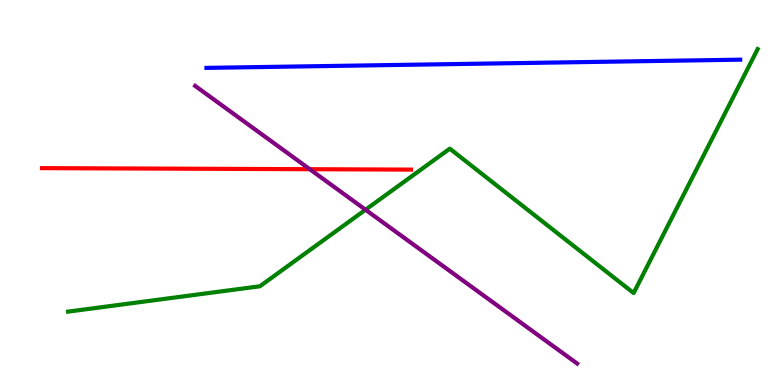[{'lines': ['blue', 'red'], 'intersections': []}, {'lines': ['green', 'red'], 'intersections': []}, {'lines': ['purple', 'red'], 'intersections': [{'x': 4.0, 'y': 5.61}]}, {'lines': ['blue', 'green'], 'intersections': []}, {'lines': ['blue', 'purple'], 'intersections': []}, {'lines': ['green', 'purple'], 'intersections': [{'x': 4.72, 'y': 4.55}]}]